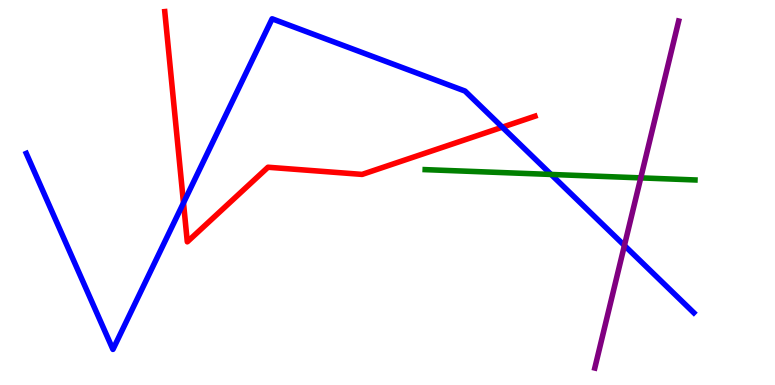[{'lines': ['blue', 'red'], 'intersections': [{'x': 2.37, 'y': 4.73}, {'x': 6.48, 'y': 6.7}]}, {'lines': ['green', 'red'], 'intersections': []}, {'lines': ['purple', 'red'], 'intersections': []}, {'lines': ['blue', 'green'], 'intersections': [{'x': 7.11, 'y': 5.47}]}, {'lines': ['blue', 'purple'], 'intersections': [{'x': 8.06, 'y': 3.62}]}, {'lines': ['green', 'purple'], 'intersections': [{'x': 8.27, 'y': 5.38}]}]